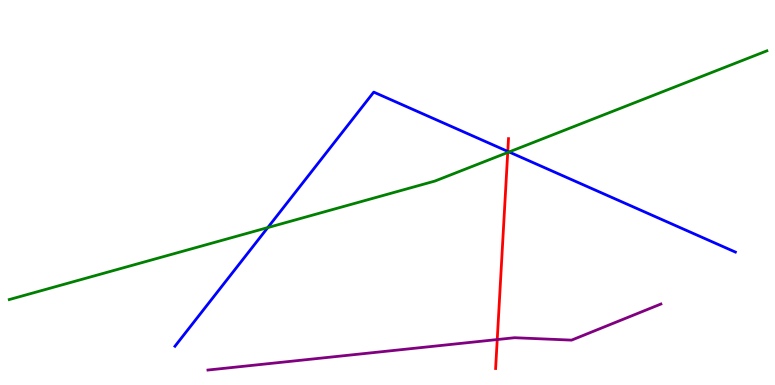[{'lines': ['blue', 'red'], 'intersections': [{'x': 6.55, 'y': 6.07}]}, {'lines': ['green', 'red'], 'intersections': [{'x': 6.55, 'y': 6.04}]}, {'lines': ['purple', 'red'], 'intersections': [{'x': 6.42, 'y': 1.18}]}, {'lines': ['blue', 'green'], 'intersections': [{'x': 3.46, 'y': 4.09}, {'x': 6.57, 'y': 6.05}]}, {'lines': ['blue', 'purple'], 'intersections': []}, {'lines': ['green', 'purple'], 'intersections': []}]